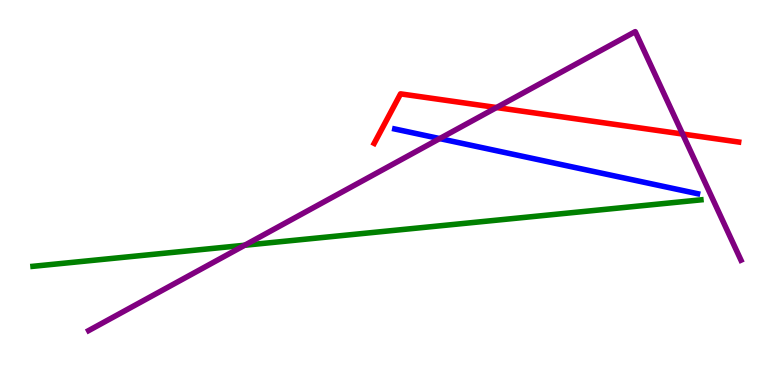[{'lines': ['blue', 'red'], 'intersections': []}, {'lines': ['green', 'red'], 'intersections': []}, {'lines': ['purple', 'red'], 'intersections': [{'x': 6.41, 'y': 7.21}, {'x': 8.81, 'y': 6.52}]}, {'lines': ['blue', 'green'], 'intersections': []}, {'lines': ['blue', 'purple'], 'intersections': [{'x': 5.67, 'y': 6.4}]}, {'lines': ['green', 'purple'], 'intersections': [{'x': 3.16, 'y': 3.63}]}]